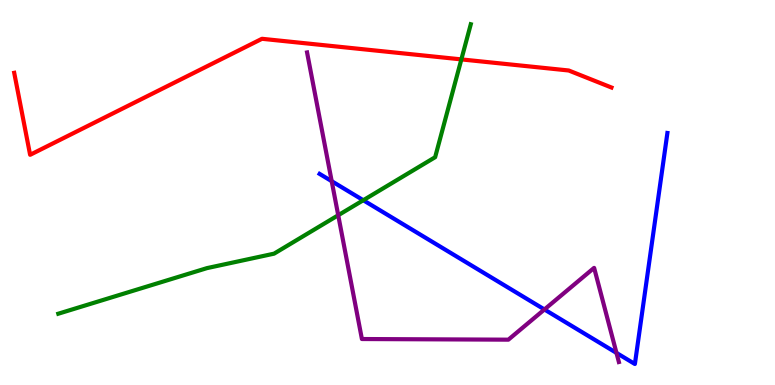[{'lines': ['blue', 'red'], 'intersections': []}, {'lines': ['green', 'red'], 'intersections': [{'x': 5.95, 'y': 8.46}]}, {'lines': ['purple', 'red'], 'intersections': []}, {'lines': ['blue', 'green'], 'intersections': [{'x': 4.69, 'y': 4.8}]}, {'lines': ['blue', 'purple'], 'intersections': [{'x': 4.28, 'y': 5.29}, {'x': 7.02, 'y': 1.96}, {'x': 7.95, 'y': 0.834}]}, {'lines': ['green', 'purple'], 'intersections': [{'x': 4.36, 'y': 4.41}]}]